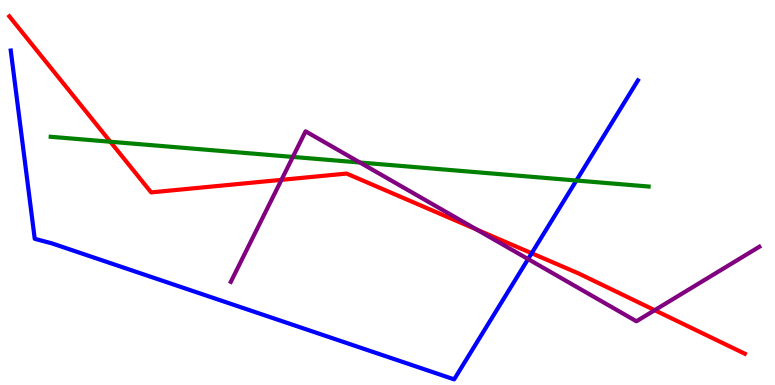[{'lines': ['blue', 'red'], 'intersections': [{'x': 6.86, 'y': 3.42}]}, {'lines': ['green', 'red'], 'intersections': [{'x': 1.42, 'y': 6.32}]}, {'lines': ['purple', 'red'], 'intersections': [{'x': 3.63, 'y': 5.33}, {'x': 6.15, 'y': 4.04}, {'x': 8.45, 'y': 1.94}]}, {'lines': ['blue', 'green'], 'intersections': [{'x': 7.44, 'y': 5.31}]}, {'lines': ['blue', 'purple'], 'intersections': [{'x': 6.81, 'y': 3.27}]}, {'lines': ['green', 'purple'], 'intersections': [{'x': 3.78, 'y': 5.92}, {'x': 4.64, 'y': 5.78}]}]